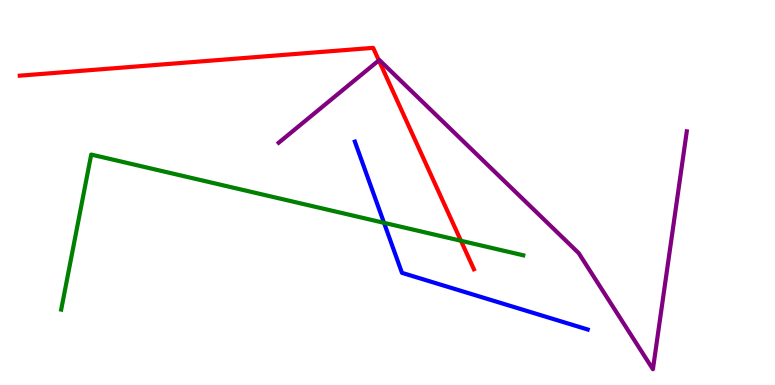[{'lines': ['blue', 'red'], 'intersections': []}, {'lines': ['green', 'red'], 'intersections': [{'x': 5.95, 'y': 3.75}]}, {'lines': ['purple', 'red'], 'intersections': [{'x': 4.89, 'y': 8.43}]}, {'lines': ['blue', 'green'], 'intersections': [{'x': 4.96, 'y': 4.21}]}, {'lines': ['blue', 'purple'], 'intersections': []}, {'lines': ['green', 'purple'], 'intersections': []}]